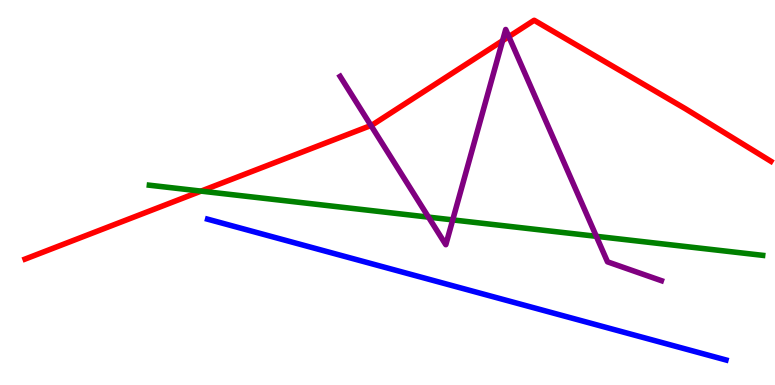[{'lines': ['blue', 'red'], 'intersections': []}, {'lines': ['green', 'red'], 'intersections': [{'x': 2.59, 'y': 5.04}]}, {'lines': ['purple', 'red'], 'intersections': [{'x': 4.79, 'y': 6.74}, {'x': 6.49, 'y': 8.94}, {'x': 6.57, 'y': 9.05}]}, {'lines': ['blue', 'green'], 'intersections': []}, {'lines': ['blue', 'purple'], 'intersections': []}, {'lines': ['green', 'purple'], 'intersections': [{'x': 5.53, 'y': 4.36}, {'x': 5.84, 'y': 4.29}, {'x': 7.69, 'y': 3.86}]}]